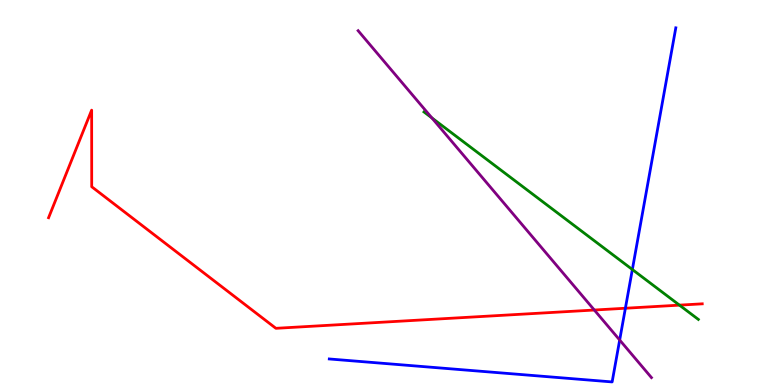[{'lines': ['blue', 'red'], 'intersections': [{'x': 8.07, 'y': 1.99}]}, {'lines': ['green', 'red'], 'intersections': [{'x': 8.77, 'y': 2.07}]}, {'lines': ['purple', 'red'], 'intersections': [{'x': 7.67, 'y': 1.95}]}, {'lines': ['blue', 'green'], 'intersections': [{'x': 8.16, 'y': 3.0}]}, {'lines': ['blue', 'purple'], 'intersections': [{'x': 8.0, 'y': 1.17}]}, {'lines': ['green', 'purple'], 'intersections': [{'x': 5.57, 'y': 6.94}]}]